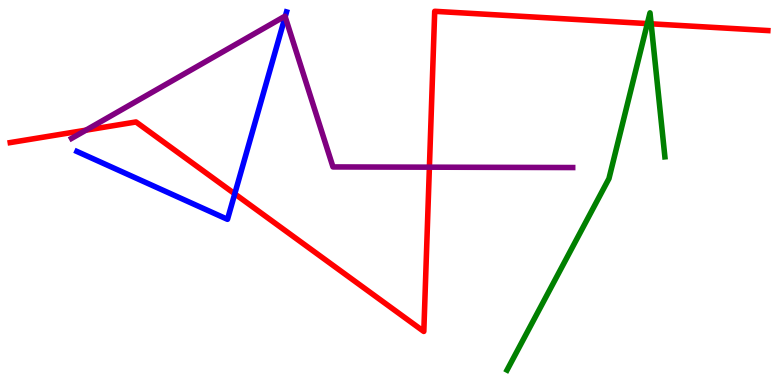[{'lines': ['blue', 'red'], 'intersections': [{'x': 3.03, 'y': 4.97}]}, {'lines': ['green', 'red'], 'intersections': [{'x': 8.35, 'y': 9.39}, {'x': 8.4, 'y': 9.38}]}, {'lines': ['purple', 'red'], 'intersections': [{'x': 1.11, 'y': 6.62}, {'x': 5.54, 'y': 5.66}]}, {'lines': ['blue', 'green'], 'intersections': []}, {'lines': ['blue', 'purple'], 'intersections': [{'x': 3.68, 'y': 9.56}]}, {'lines': ['green', 'purple'], 'intersections': []}]